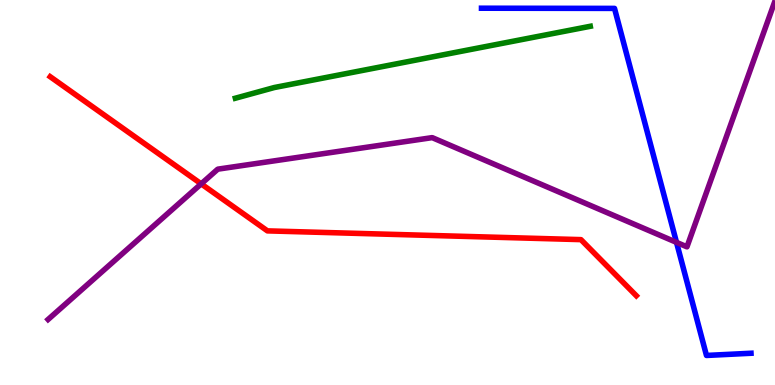[{'lines': ['blue', 'red'], 'intersections': []}, {'lines': ['green', 'red'], 'intersections': []}, {'lines': ['purple', 'red'], 'intersections': [{'x': 2.6, 'y': 5.22}]}, {'lines': ['blue', 'green'], 'intersections': []}, {'lines': ['blue', 'purple'], 'intersections': [{'x': 8.73, 'y': 3.7}]}, {'lines': ['green', 'purple'], 'intersections': []}]